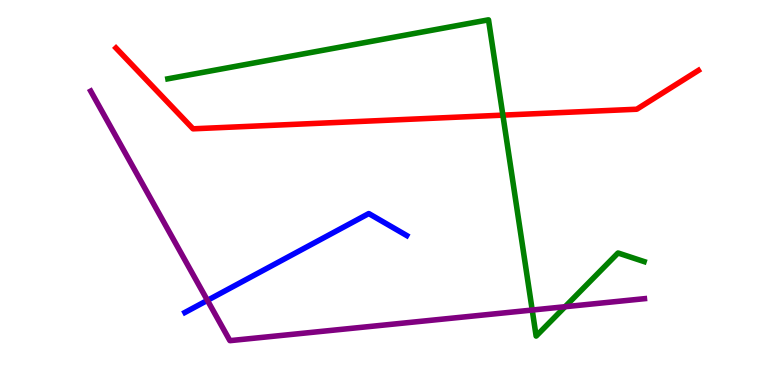[{'lines': ['blue', 'red'], 'intersections': []}, {'lines': ['green', 'red'], 'intersections': [{'x': 6.49, 'y': 7.01}]}, {'lines': ['purple', 'red'], 'intersections': []}, {'lines': ['blue', 'green'], 'intersections': []}, {'lines': ['blue', 'purple'], 'intersections': [{'x': 2.68, 'y': 2.2}]}, {'lines': ['green', 'purple'], 'intersections': [{'x': 6.87, 'y': 1.95}, {'x': 7.29, 'y': 2.03}]}]